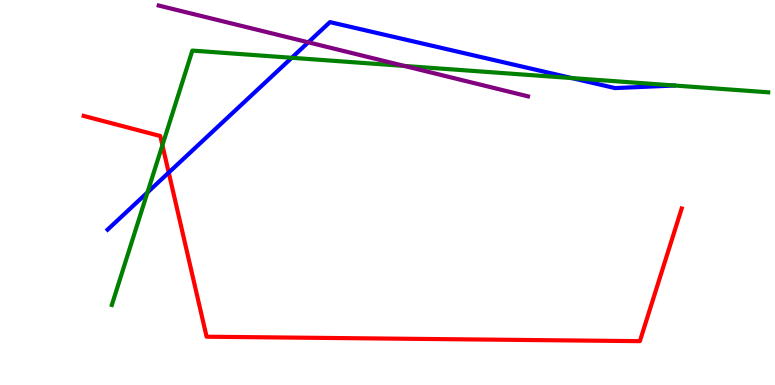[{'lines': ['blue', 'red'], 'intersections': [{'x': 2.18, 'y': 5.52}]}, {'lines': ['green', 'red'], 'intersections': [{'x': 2.1, 'y': 6.23}]}, {'lines': ['purple', 'red'], 'intersections': []}, {'lines': ['blue', 'green'], 'intersections': [{'x': 1.9, 'y': 5.0}, {'x': 3.76, 'y': 8.5}, {'x': 7.38, 'y': 7.97}]}, {'lines': ['blue', 'purple'], 'intersections': [{'x': 3.98, 'y': 8.9}]}, {'lines': ['green', 'purple'], 'intersections': [{'x': 5.22, 'y': 8.29}]}]